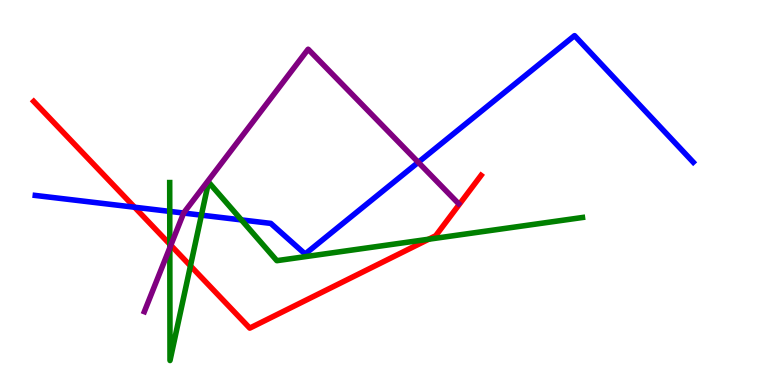[{'lines': ['blue', 'red'], 'intersections': [{'x': 1.74, 'y': 4.62}]}, {'lines': ['green', 'red'], 'intersections': [{'x': 2.19, 'y': 3.66}, {'x': 2.46, 'y': 3.09}, {'x': 5.53, 'y': 3.79}]}, {'lines': ['purple', 'red'], 'intersections': [{'x': 2.2, 'y': 3.63}]}, {'lines': ['blue', 'green'], 'intersections': [{'x': 2.19, 'y': 4.51}, {'x': 2.6, 'y': 4.41}, {'x': 3.11, 'y': 4.29}]}, {'lines': ['blue', 'purple'], 'intersections': [{'x': 2.37, 'y': 4.47}, {'x': 5.4, 'y': 5.78}]}, {'lines': ['green', 'purple'], 'intersections': [{'x': 2.19, 'y': 3.56}]}]